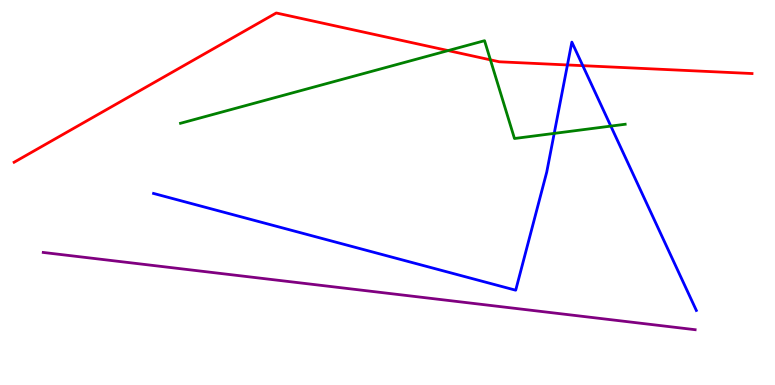[{'lines': ['blue', 'red'], 'intersections': [{'x': 7.32, 'y': 8.31}, {'x': 7.52, 'y': 8.29}]}, {'lines': ['green', 'red'], 'intersections': [{'x': 5.78, 'y': 8.69}, {'x': 6.33, 'y': 8.45}]}, {'lines': ['purple', 'red'], 'intersections': []}, {'lines': ['blue', 'green'], 'intersections': [{'x': 7.15, 'y': 6.54}, {'x': 7.88, 'y': 6.72}]}, {'lines': ['blue', 'purple'], 'intersections': []}, {'lines': ['green', 'purple'], 'intersections': []}]